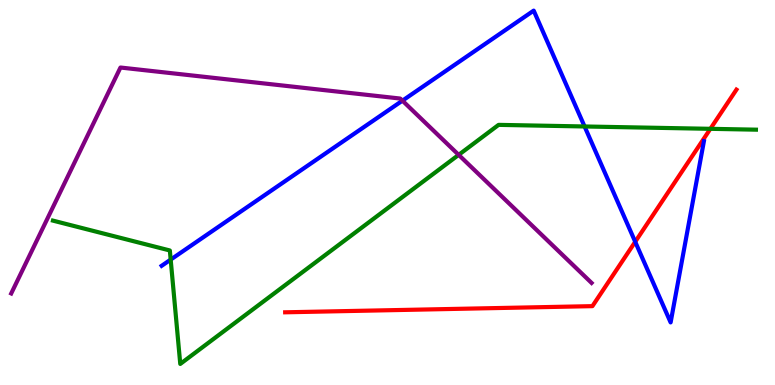[{'lines': ['blue', 'red'], 'intersections': [{'x': 8.2, 'y': 3.72}]}, {'lines': ['green', 'red'], 'intersections': [{'x': 9.17, 'y': 6.65}]}, {'lines': ['purple', 'red'], 'intersections': []}, {'lines': ['blue', 'green'], 'intersections': [{'x': 2.2, 'y': 3.26}, {'x': 7.54, 'y': 6.72}]}, {'lines': ['blue', 'purple'], 'intersections': [{'x': 5.19, 'y': 7.39}]}, {'lines': ['green', 'purple'], 'intersections': [{'x': 5.92, 'y': 5.98}]}]